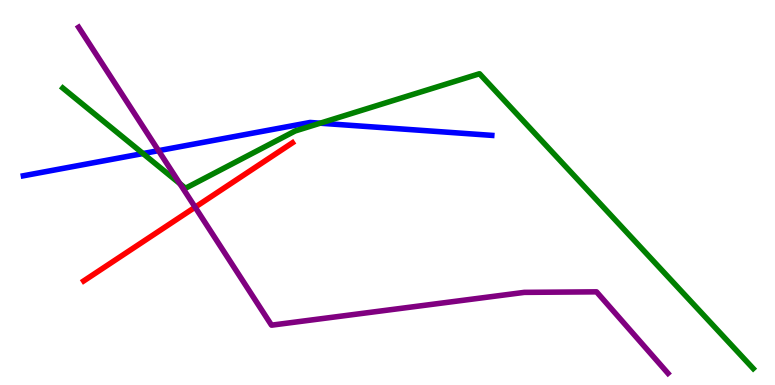[{'lines': ['blue', 'red'], 'intersections': []}, {'lines': ['green', 'red'], 'intersections': []}, {'lines': ['purple', 'red'], 'intersections': [{'x': 2.52, 'y': 4.62}]}, {'lines': ['blue', 'green'], 'intersections': [{'x': 1.85, 'y': 6.01}, {'x': 4.13, 'y': 6.8}]}, {'lines': ['blue', 'purple'], 'intersections': [{'x': 2.05, 'y': 6.09}]}, {'lines': ['green', 'purple'], 'intersections': [{'x': 2.32, 'y': 5.23}]}]